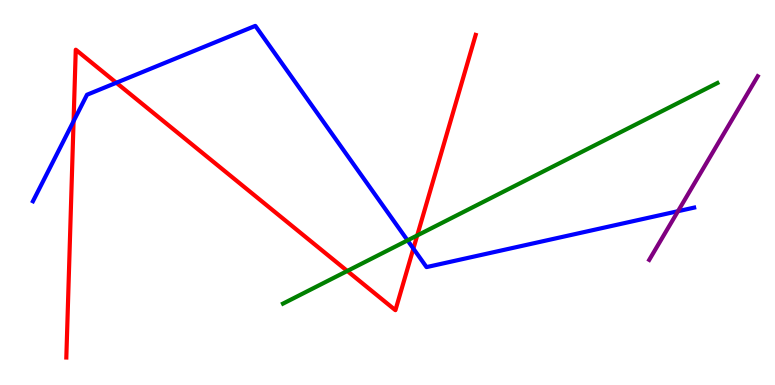[{'lines': ['blue', 'red'], 'intersections': [{'x': 0.949, 'y': 6.85}, {'x': 1.5, 'y': 7.85}, {'x': 5.33, 'y': 3.54}]}, {'lines': ['green', 'red'], 'intersections': [{'x': 4.48, 'y': 2.96}, {'x': 5.38, 'y': 3.88}]}, {'lines': ['purple', 'red'], 'intersections': []}, {'lines': ['blue', 'green'], 'intersections': [{'x': 5.26, 'y': 3.76}]}, {'lines': ['blue', 'purple'], 'intersections': [{'x': 8.75, 'y': 4.51}]}, {'lines': ['green', 'purple'], 'intersections': []}]